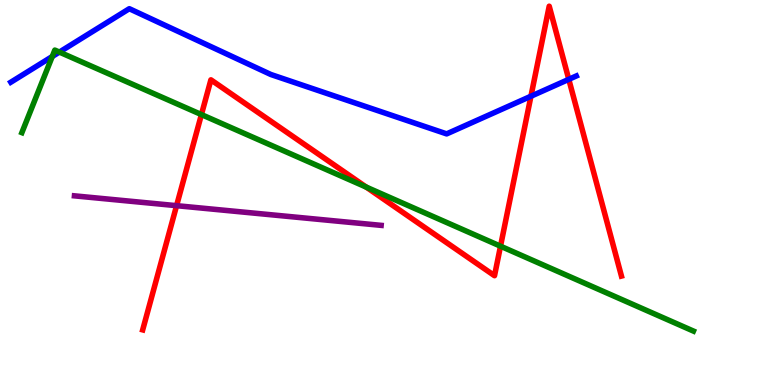[{'lines': ['blue', 'red'], 'intersections': [{'x': 6.85, 'y': 7.5}, {'x': 7.34, 'y': 7.94}]}, {'lines': ['green', 'red'], 'intersections': [{'x': 2.6, 'y': 7.02}, {'x': 4.73, 'y': 5.14}, {'x': 6.46, 'y': 3.61}]}, {'lines': ['purple', 'red'], 'intersections': [{'x': 2.28, 'y': 4.66}]}, {'lines': ['blue', 'green'], 'intersections': [{'x': 0.674, 'y': 8.53}, {'x': 0.766, 'y': 8.65}]}, {'lines': ['blue', 'purple'], 'intersections': []}, {'lines': ['green', 'purple'], 'intersections': []}]